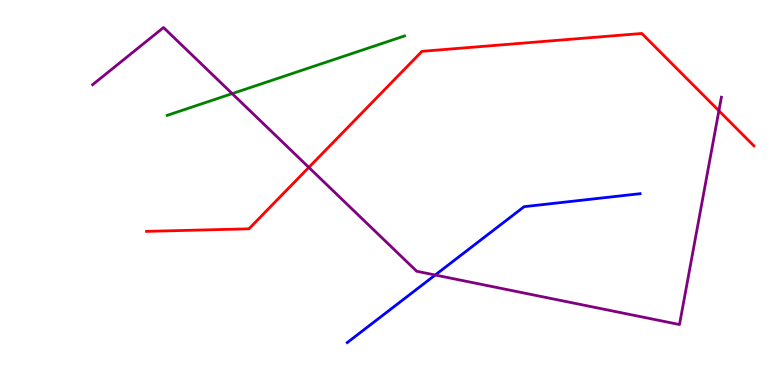[{'lines': ['blue', 'red'], 'intersections': []}, {'lines': ['green', 'red'], 'intersections': []}, {'lines': ['purple', 'red'], 'intersections': [{'x': 3.98, 'y': 5.65}, {'x': 9.28, 'y': 7.12}]}, {'lines': ['blue', 'green'], 'intersections': []}, {'lines': ['blue', 'purple'], 'intersections': [{'x': 5.62, 'y': 2.86}]}, {'lines': ['green', 'purple'], 'intersections': [{'x': 3.0, 'y': 7.57}]}]